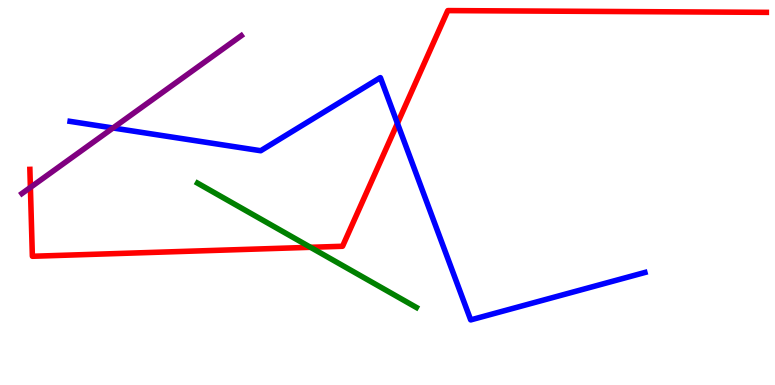[{'lines': ['blue', 'red'], 'intersections': [{'x': 5.13, 'y': 6.8}]}, {'lines': ['green', 'red'], 'intersections': [{'x': 4.01, 'y': 3.58}]}, {'lines': ['purple', 'red'], 'intersections': [{'x': 0.392, 'y': 5.13}]}, {'lines': ['blue', 'green'], 'intersections': []}, {'lines': ['blue', 'purple'], 'intersections': [{'x': 1.46, 'y': 6.68}]}, {'lines': ['green', 'purple'], 'intersections': []}]